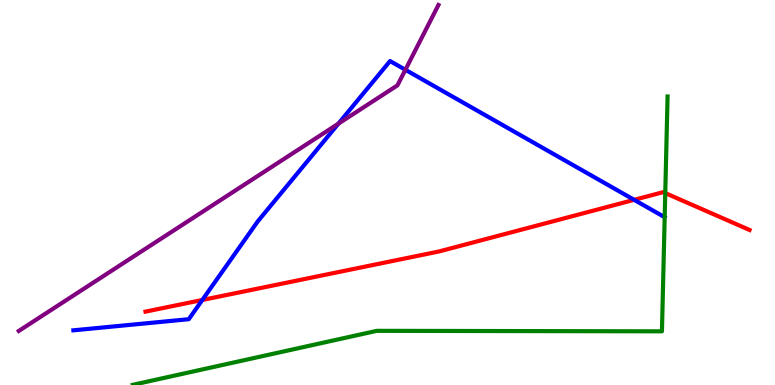[{'lines': ['blue', 'red'], 'intersections': [{'x': 2.61, 'y': 2.21}, {'x': 8.18, 'y': 4.81}]}, {'lines': ['green', 'red'], 'intersections': [{'x': 8.58, 'y': 4.98}]}, {'lines': ['purple', 'red'], 'intersections': []}, {'lines': ['blue', 'green'], 'intersections': []}, {'lines': ['blue', 'purple'], 'intersections': [{'x': 4.37, 'y': 6.79}, {'x': 5.23, 'y': 8.19}]}, {'lines': ['green', 'purple'], 'intersections': []}]